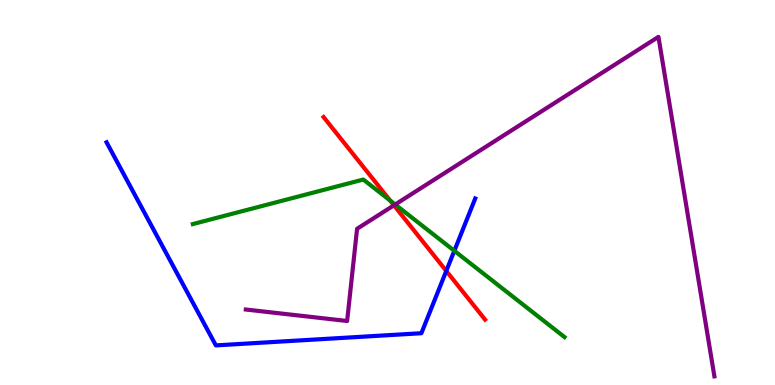[{'lines': ['blue', 'red'], 'intersections': [{'x': 5.76, 'y': 2.96}]}, {'lines': ['green', 'red'], 'intersections': [{'x': 5.03, 'y': 4.79}]}, {'lines': ['purple', 'red'], 'intersections': [{'x': 5.08, 'y': 4.67}]}, {'lines': ['blue', 'green'], 'intersections': [{'x': 5.86, 'y': 3.49}]}, {'lines': ['blue', 'purple'], 'intersections': []}, {'lines': ['green', 'purple'], 'intersections': [{'x': 5.1, 'y': 4.69}]}]